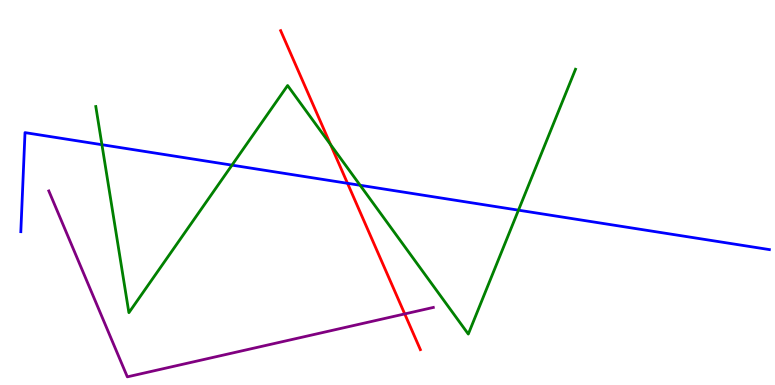[{'lines': ['blue', 'red'], 'intersections': [{'x': 4.48, 'y': 5.24}]}, {'lines': ['green', 'red'], 'intersections': [{'x': 4.27, 'y': 6.24}]}, {'lines': ['purple', 'red'], 'intersections': [{'x': 5.22, 'y': 1.85}]}, {'lines': ['blue', 'green'], 'intersections': [{'x': 1.32, 'y': 6.24}, {'x': 2.99, 'y': 5.71}, {'x': 4.65, 'y': 5.19}, {'x': 6.69, 'y': 4.54}]}, {'lines': ['blue', 'purple'], 'intersections': []}, {'lines': ['green', 'purple'], 'intersections': []}]